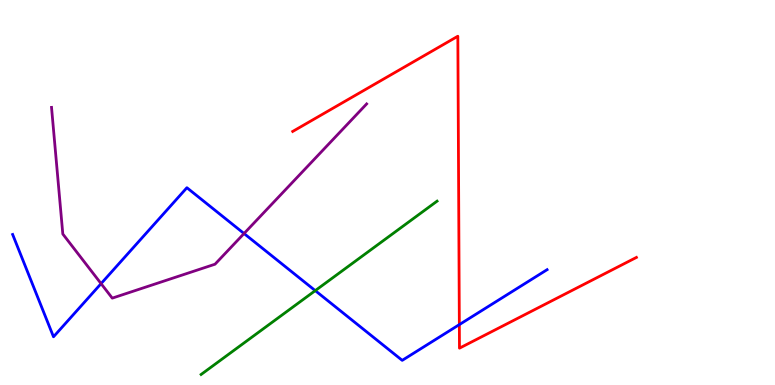[{'lines': ['blue', 'red'], 'intersections': [{'x': 5.93, 'y': 1.57}]}, {'lines': ['green', 'red'], 'intersections': []}, {'lines': ['purple', 'red'], 'intersections': []}, {'lines': ['blue', 'green'], 'intersections': [{'x': 4.07, 'y': 2.45}]}, {'lines': ['blue', 'purple'], 'intersections': [{'x': 1.3, 'y': 2.63}, {'x': 3.15, 'y': 3.93}]}, {'lines': ['green', 'purple'], 'intersections': []}]